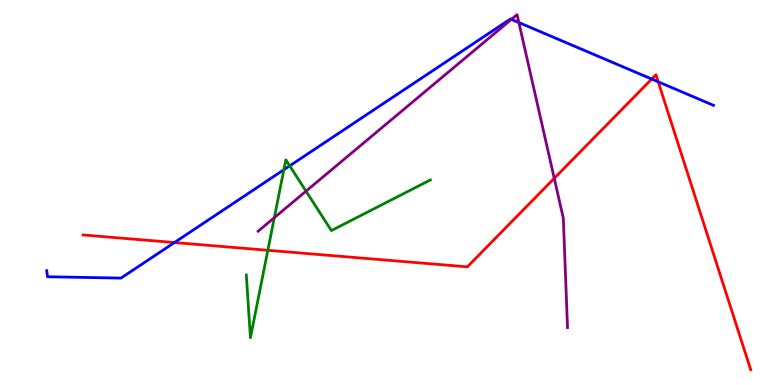[{'lines': ['blue', 'red'], 'intersections': [{'x': 2.25, 'y': 3.7}, {'x': 8.41, 'y': 7.95}, {'x': 8.49, 'y': 7.88}]}, {'lines': ['green', 'red'], 'intersections': [{'x': 3.46, 'y': 3.5}]}, {'lines': ['purple', 'red'], 'intersections': [{'x': 7.15, 'y': 5.37}]}, {'lines': ['blue', 'green'], 'intersections': [{'x': 3.66, 'y': 5.59}, {'x': 3.74, 'y': 5.69}]}, {'lines': ['blue', 'purple'], 'intersections': [{'x': 6.6, 'y': 9.5}, {'x': 6.69, 'y': 9.41}]}, {'lines': ['green', 'purple'], 'intersections': [{'x': 3.54, 'y': 4.35}, {'x': 3.95, 'y': 5.03}]}]